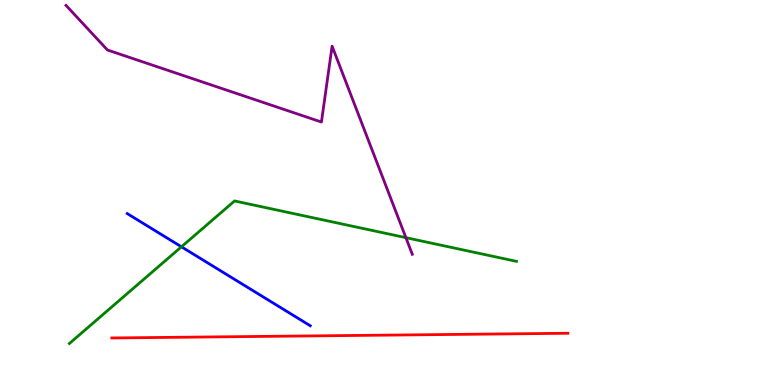[{'lines': ['blue', 'red'], 'intersections': []}, {'lines': ['green', 'red'], 'intersections': []}, {'lines': ['purple', 'red'], 'intersections': []}, {'lines': ['blue', 'green'], 'intersections': [{'x': 2.34, 'y': 3.59}]}, {'lines': ['blue', 'purple'], 'intersections': []}, {'lines': ['green', 'purple'], 'intersections': [{'x': 5.24, 'y': 3.83}]}]